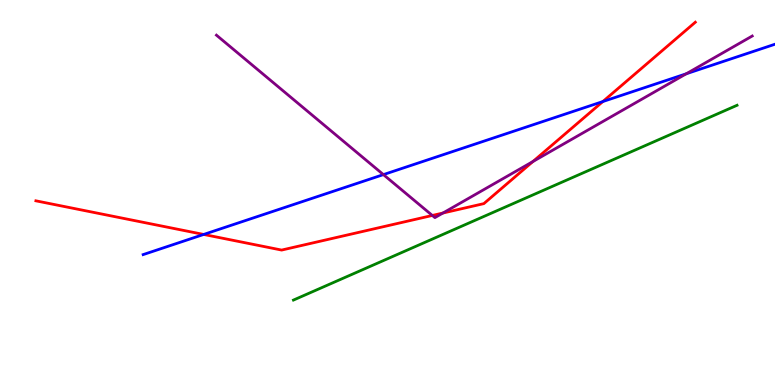[{'lines': ['blue', 'red'], 'intersections': [{'x': 2.63, 'y': 3.91}, {'x': 7.78, 'y': 7.36}]}, {'lines': ['green', 'red'], 'intersections': []}, {'lines': ['purple', 'red'], 'intersections': [{'x': 5.58, 'y': 4.4}, {'x': 5.72, 'y': 4.47}, {'x': 6.88, 'y': 5.8}]}, {'lines': ['blue', 'green'], 'intersections': []}, {'lines': ['blue', 'purple'], 'intersections': [{'x': 4.95, 'y': 5.46}, {'x': 8.86, 'y': 8.08}]}, {'lines': ['green', 'purple'], 'intersections': []}]